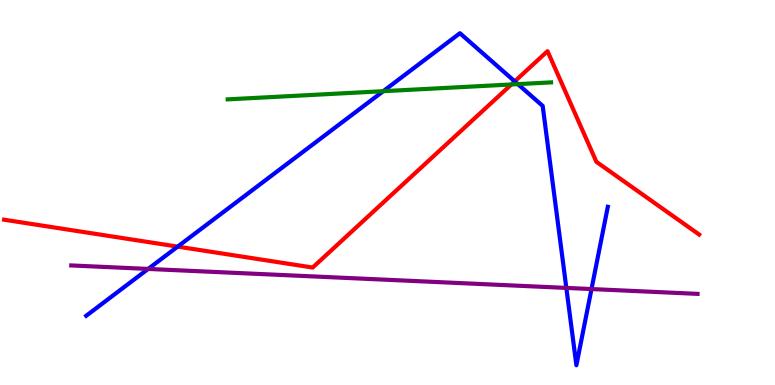[{'lines': ['blue', 'red'], 'intersections': [{'x': 2.29, 'y': 3.59}, {'x': 6.64, 'y': 7.89}]}, {'lines': ['green', 'red'], 'intersections': [{'x': 6.6, 'y': 7.81}]}, {'lines': ['purple', 'red'], 'intersections': []}, {'lines': ['blue', 'green'], 'intersections': [{'x': 4.95, 'y': 7.63}, {'x': 6.68, 'y': 7.81}]}, {'lines': ['blue', 'purple'], 'intersections': [{'x': 1.91, 'y': 3.01}, {'x': 7.31, 'y': 2.52}, {'x': 7.63, 'y': 2.49}]}, {'lines': ['green', 'purple'], 'intersections': []}]